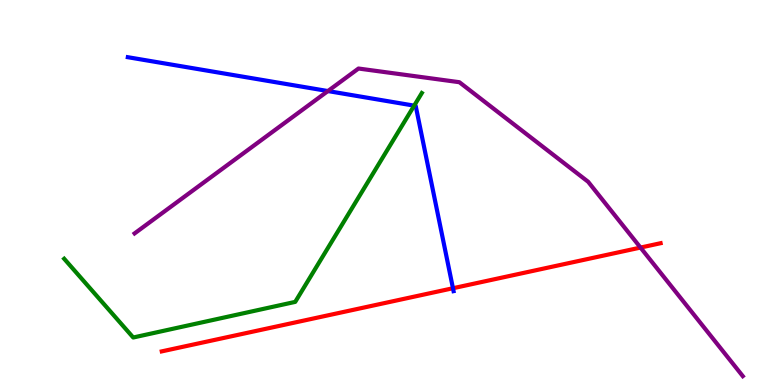[{'lines': ['blue', 'red'], 'intersections': [{'x': 5.84, 'y': 2.51}]}, {'lines': ['green', 'red'], 'intersections': []}, {'lines': ['purple', 'red'], 'intersections': [{'x': 8.26, 'y': 3.57}]}, {'lines': ['blue', 'green'], 'intersections': [{'x': 5.34, 'y': 7.26}]}, {'lines': ['blue', 'purple'], 'intersections': [{'x': 4.23, 'y': 7.63}]}, {'lines': ['green', 'purple'], 'intersections': []}]